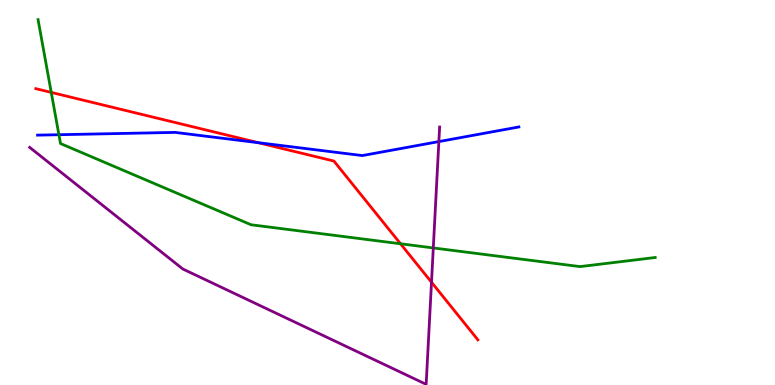[{'lines': ['blue', 'red'], 'intersections': [{'x': 3.33, 'y': 6.29}]}, {'lines': ['green', 'red'], 'intersections': [{'x': 0.661, 'y': 7.6}, {'x': 5.17, 'y': 3.67}]}, {'lines': ['purple', 'red'], 'intersections': [{'x': 5.57, 'y': 2.67}]}, {'lines': ['blue', 'green'], 'intersections': [{'x': 0.76, 'y': 6.5}]}, {'lines': ['blue', 'purple'], 'intersections': [{'x': 5.66, 'y': 6.32}]}, {'lines': ['green', 'purple'], 'intersections': [{'x': 5.59, 'y': 3.56}]}]